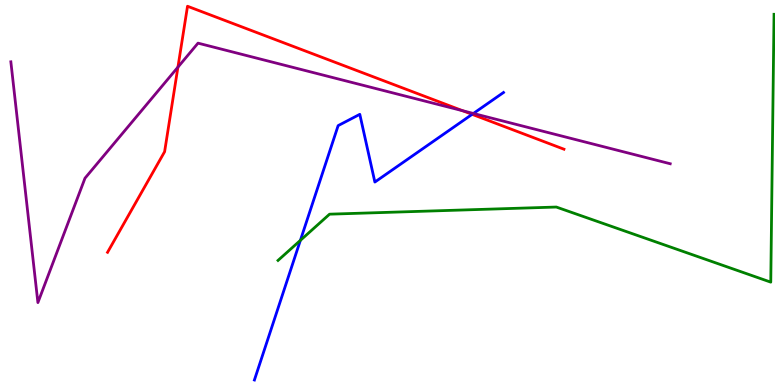[{'lines': ['blue', 'red'], 'intersections': [{'x': 6.09, 'y': 7.03}]}, {'lines': ['green', 'red'], 'intersections': []}, {'lines': ['purple', 'red'], 'intersections': [{'x': 2.3, 'y': 8.26}, {'x': 5.97, 'y': 7.12}]}, {'lines': ['blue', 'green'], 'intersections': [{'x': 3.88, 'y': 3.76}]}, {'lines': ['blue', 'purple'], 'intersections': [{'x': 6.11, 'y': 7.05}]}, {'lines': ['green', 'purple'], 'intersections': []}]